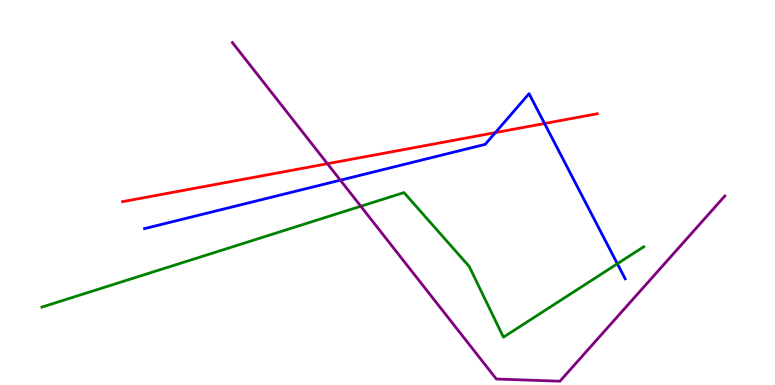[{'lines': ['blue', 'red'], 'intersections': [{'x': 6.39, 'y': 6.56}, {'x': 7.03, 'y': 6.79}]}, {'lines': ['green', 'red'], 'intersections': []}, {'lines': ['purple', 'red'], 'intersections': [{'x': 4.22, 'y': 5.75}]}, {'lines': ['blue', 'green'], 'intersections': [{'x': 7.97, 'y': 3.15}]}, {'lines': ['blue', 'purple'], 'intersections': [{'x': 4.39, 'y': 5.32}]}, {'lines': ['green', 'purple'], 'intersections': [{'x': 4.66, 'y': 4.64}]}]